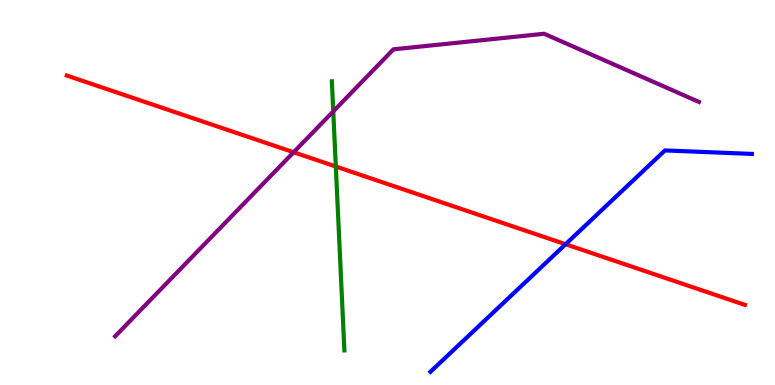[{'lines': ['blue', 'red'], 'intersections': [{'x': 7.3, 'y': 3.66}]}, {'lines': ['green', 'red'], 'intersections': [{'x': 4.33, 'y': 5.67}]}, {'lines': ['purple', 'red'], 'intersections': [{'x': 3.79, 'y': 6.05}]}, {'lines': ['blue', 'green'], 'intersections': []}, {'lines': ['blue', 'purple'], 'intersections': []}, {'lines': ['green', 'purple'], 'intersections': [{'x': 4.3, 'y': 7.11}]}]